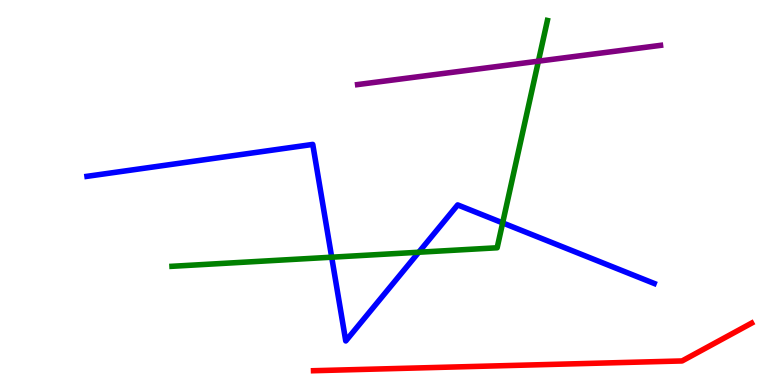[{'lines': ['blue', 'red'], 'intersections': []}, {'lines': ['green', 'red'], 'intersections': []}, {'lines': ['purple', 'red'], 'intersections': []}, {'lines': ['blue', 'green'], 'intersections': [{'x': 4.28, 'y': 3.32}, {'x': 5.4, 'y': 3.45}, {'x': 6.49, 'y': 4.21}]}, {'lines': ['blue', 'purple'], 'intersections': []}, {'lines': ['green', 'purple'], 'intersections': [{'x': 6.95, 'y': 8.41}]}]